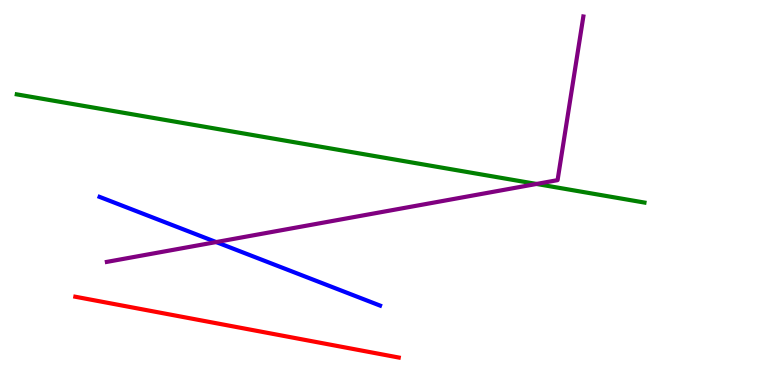[{'lines': ['blue', 'red'], 'intersections': []}, {'lines': ['green', 'red'], 'intersections': []}, {'lines': ['purple', 'red'], 'intersections': []}, {'lines': ['blue', 'green'], 'intersections': []}, {'lines': ['blue', 'purple'], 'intersections': [{'x': 2.79, 'y': 3.71}]}, {'lines': ['green', 'purple'], 'intersections': [{'x': 6.92, 'y': 5.22}]}]